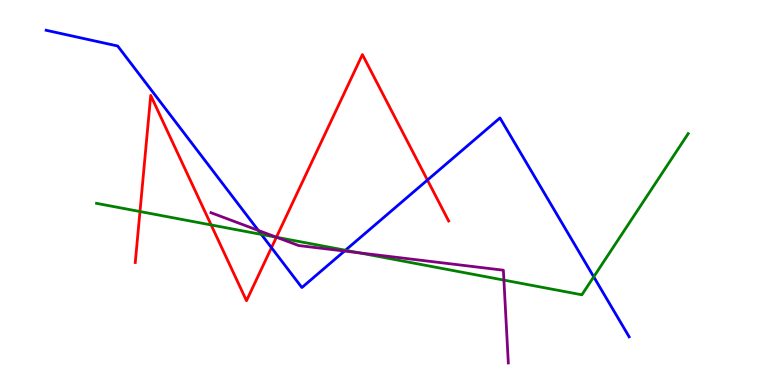[{'lines': ['blue', 'red'], 'intersections': [{'x': 3.5, 'y': 3.57}, {'x': 5.52, 'y': 5.32}]}, {'lines': ['green', 'red'], 'intersections': [{'x': 1.81, 'y': 4.51}, {'x': 2.72, 'y': 4.16}, {'x': 3.57, 'y': 3.84}]}, {'lines': ['purple', 'red'], 'intersections': [{'x': 3.57, 'y': 3.84}]}, {'lines': ['blue', 'green'], 'intersections': [{'x': 3.37, 'y': 3.91}, {'x': 4.46, 'y': 3.5}, {'x': 7.66, 'y': 2.81}]}, {'lines': ['blue', 'purple'], 'intersections': [{'x': 3.33, 'y': 4.01}, {'x': 4.45, 'y': 3.48}]}, {'lines': ['green', 'purple'], 'intersections': [{'x': 3.57, 'y': 3.84}, {'x': 4.63, 'y': 3.43}, {'x': 6.5, 'y': 2.72}]}]